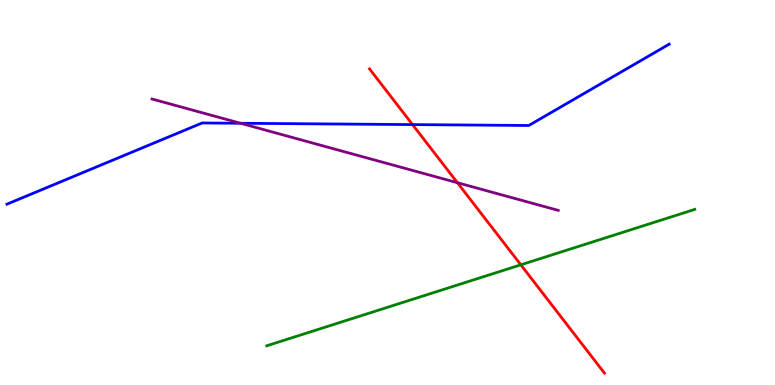[{'lines': ['blue', 'red'], 'intersections': [{'x': 5.32, 'y': 6.76}]}, {'lines': ['green', 'red'], 'intersections': [{'x': 6.72, 'y': 3.12}]}, {'lines': ['purple', 'red'], 'intersections': [{'x': 5.9, 'y': 5.25}]}, {'lines': ['blue', 'green'], 'intersections': []}, {'lines': ['blue', 'purple'], 'intersections': [{'x': 3.1, 'y': 6.8}]}, {'lines': ['green', 'purple'], 'intersections': []}]